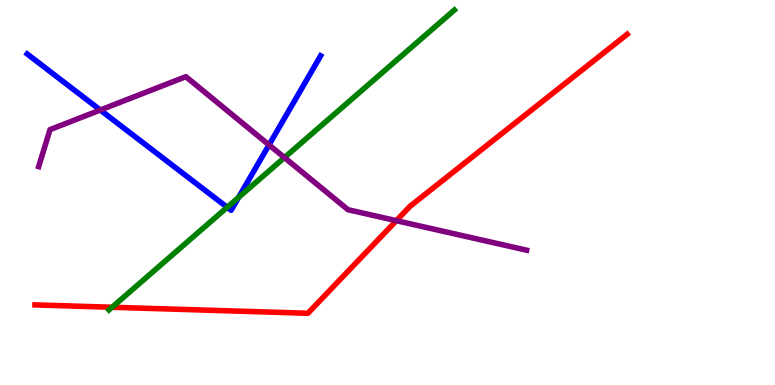[{'lines': ['blue', 'red'], 'intersections': []}, {'lines': ['green', 'red'], 'intersections': [{'x': 1.45, 'y': 2.02}]}, {'lines': ['purple', 'red'], 'intersections': [{'x': 5.11, 'y': 4.27}]}, {'lines': ['blue', 'green'], 'intersections': [{'x': 2.93, 'y': 4.62}, {'x': 3.08, 'y': 4.87}]}, {'lines': ['blue', 'purple'], 'intersections': [{'x': 1.29, 'y': 7.14}, {'x': 3.47, 'y': 6.24}]}, {'lines': ['green', 'purple'], 'intersections': [{'x': 3.67, 'y': 5.91}]}]